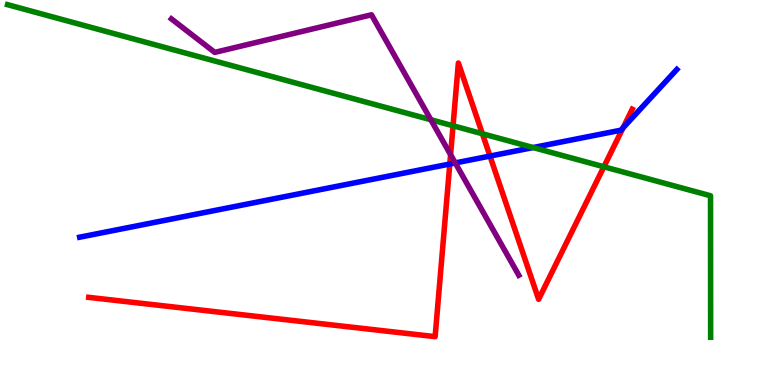[{'lines': ['blue', 'red'], 'intersections': [{'x': 5.8, 'y': 5.74}, {'x': 6.32, 'y': 5.95}, {'x': 8.04, 'y': 6.68}]}, {'lines': ['green', 'red'], 'intersections': [{'x': 5.85, 'y': 6.73}, {'x': 6.22, 'y': 6.53}, {'x': 7.79, 'y': 5.67}]}, {'lines': ['purple', 'red'], 'intersections': [{'x': 5.81, 'y': 5.98}]}, {'lines': ['blue', 'green'], 'intersections': [{'x': 6.88, 'y': 6.17}]}, {'lines': ['blue', 'purple'], 'intersections': [{'x': 5.87, 'y': 5.77}]}, {'lines': ['green', 'purple'], 'intersections': [{'x': 5.56, 'y': 6.89}]}]